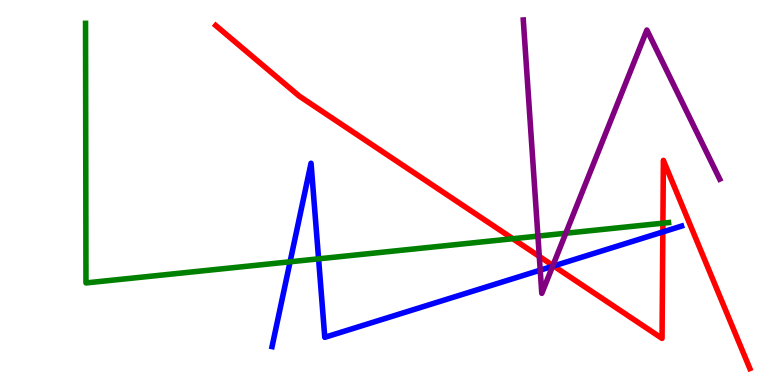[{'lines': ['blue', 'red'], 'intersections': [{'x': 7.14, 'y': 3.09}, {'x': 8.55, 'y': 3.98}]}, {'lines': ['green', 'red'], 'intersections': [{'x': 6.62, 'y': 3.8}, {'x': 8.55, 'y': 4.2}]}, {'lines': ['purple', 'red'], 'intersections': [{'x': 6.96, 'y': 3.34}, {'x': 7.13, 'y': 3.1}]}, {'lines': ['blue', 'green'], 'intersections': [{'x': 3.74, 'y': 3.2}, {'x': 4.11, 'y': 3.28}]}, {'lines': ['blue', 'purple'], 'intersections': [{'x': 6.97, 'y': 2.98}, {'x': 7.13, 'y': 3.08}]}, {'lines': ['green', 'purple'], 'intersections': [{'x': 6.94, 'y': 3.87}, {'x': 7.3, 'y': 3.94}]}]